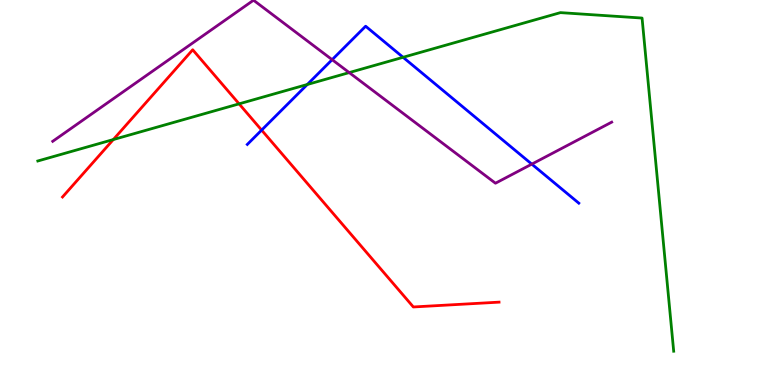[{'lines': ['blue', 'red'], 'intersections': [{'x': 3.38, 'y': 6.62}]}, {'lines': ['green', 'red'], 'intersections': [{'x': 1.46, 'y': 6.38}, {'x': 3.09, 'y': 7.3}]}, {'lines': ['purple', 'red'], 'intersections': []}, {'lines': ['blue', 'green'], 'intersections': [{'x': 3.97, 'y': 7.81}, {'x': 5.2, 'y': 8.51}]}, {'lines': ['blue', 'purple'], 'intersections': [{'x': 4.29, 'y': 8.45}, {'x': 6.86, 'y': 5.74}]}, {'lines': ['green', 'purple'], 'intersections': [{'x': 4.51, 'y': 8.11}]}]